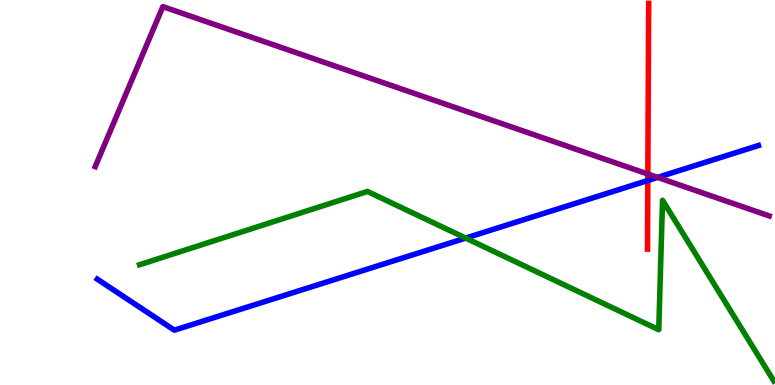[{'lines': ['blue', 'red'], 'intersections': [{'x': 8.36, 'y': 5.31}]}, {'lines': ['green', 'red'], 'intersections': []}, {'lines': ['purple', 'red'], 'intersections': [{'x': 8.36, 'y': 5.48}]}, {'lines': ['blue', 'green'], 'intersections': [{'x': 6.01, 'y': 3.82}]}, {'lines': ['blue', 'purple'], 'intersections': [{'x': 8.49, 'y': 5.39}]}, {'lines': ['green', 'purple'], 'intersections': []}]